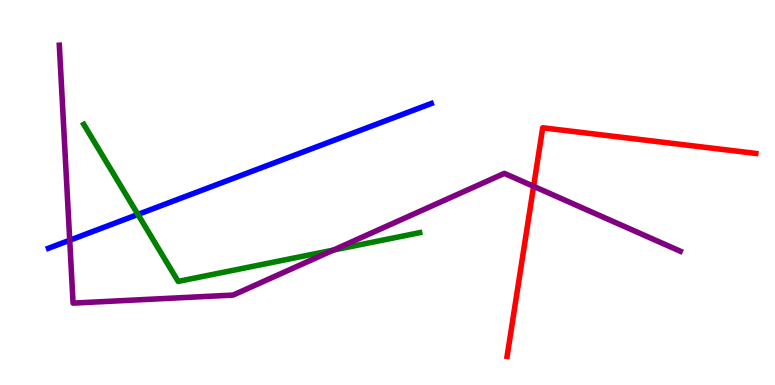[{'lines': ['blue', 'red'], 'intersections': []}, {'lines': ['green', 'red'], 'intersections': []}, {'lines': ['purple', 'red'], 'intersections': [{'x': 6.89, 'y': 5.16}]}, {'lines': ['blue', 'green'], 'intersections': [{'x': 1.78, 'y': 4.43}]}, {'lines': ['blue', 'purple'], 'intersections': [{'x': 0.9, 'y': 3.76}]}, {'lines': ['green', 'purple'], 'intersections': [{'x': 4.3, 'y': 3.5}]}]